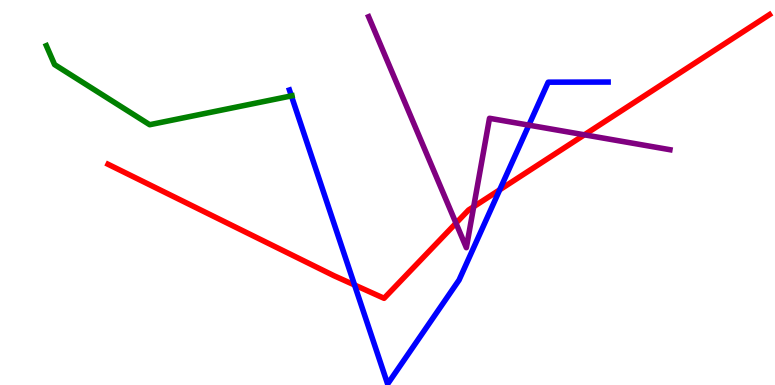[{'lines': ['blue', 'red'], 'intersections': [{'x': 4.57, 'y': 2.6}, {'x': 6.45, 'y': 5.07}]}, {'lines': ['green', 'red'], 'intersections': []}, {'lines': ['purple', 'red'], 'intersections': [{'x': 5.88, 'y': 4.2}, {'x': 6.11, 'y': 4.63}, {'x': 7.54, 'y': 6.5}]}, {'lines': ['blue', 'green'], 'intersections': [{'x': 3.76, 'y': 7.51}]}, {'lines': ['blue', 'purple'], 'intersections': [{'x': 6.82, 'y': 6.75}]}, {'lines': ['green', 'purple'], 'intersections': []}]